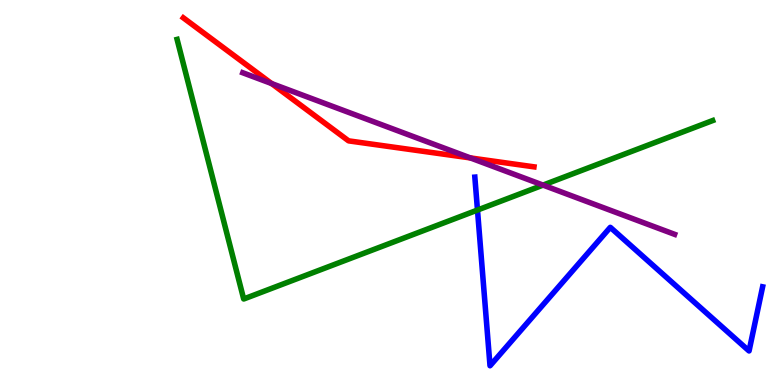[{'lines': ['blue', 'red'], 'intersections': []}, {'lines': ['green', 'red'], 'intersections': []}, {'lines': ['purple', 'red'], 'intersections': [{'x': 3.5, 'y': 7.83}, {'x': 6.07, 'y': 5.9}]}, {'lines': ['blue', 'green'], 'intersections': [{'x': 6.16, 'y': 4.54}]}, {'lines': ['blue', 'purple'], 'intersections': []}, {'lines': ['green', 'purple'], 'intersections': [{'x': 7.01, 'y': 5.19}]}]